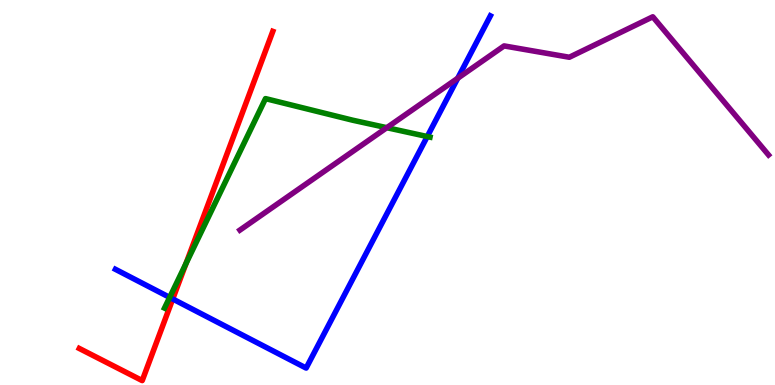[{'lines': ['blue', 'red'], 'intersections': [{'x': 2.23, 'y': 2.23}]}, {'lines': ['green', 'red'], 'intersections': [{'x': 2.4, 'y': 3.15}]}, {'lines': ['purple', 'red'], 'intersections': []}, {'lines': ['blue', 'green'], 'intersections': [{'x': 2.19, 'y': 2.28}, {'x': 5.51, 'y': 6.45}]}, {'lines': ['blue', 'purple'], 'intersections': [{'x': 5.91, 'y': 7.97}]}, {'lines': ['green', 'purple'], 'intersections': [{'x': 4.99, 'y': 6.68}]}]